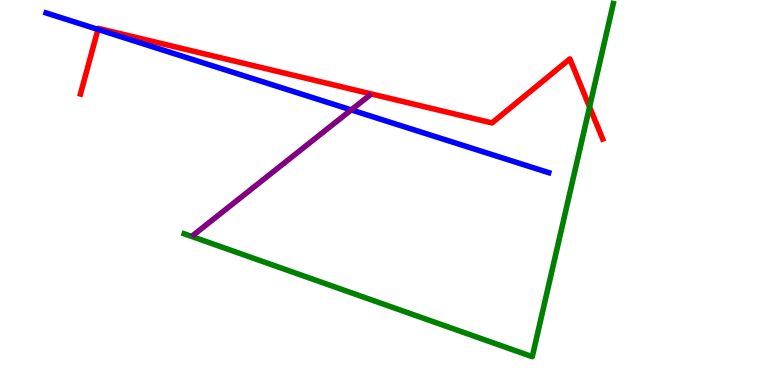[{'lines': ['blue', 'red'], 'intersections': [{'x': 1.26, 'y': 9.24}]}, {'lines': ['green', 'red'], 'intersections': [{'x': 7.61, 'y': 7.22}]}, {'lines': ['purple', 'red'], 'intersections': []}, {'lines': ['blue', 'green'], 'intersections': []}, {'lines': ['blue', 'purple'], 'intersections': [{'x': 4.53, 'y': 7.15}]}, {'lines': ['green', 'purple'], 'intersections': []}]